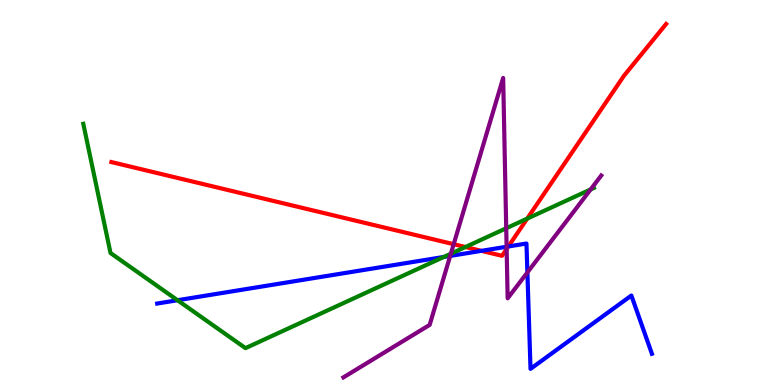[{'lines': ['blue', 'red'], 'intersections': [{'x': 6.21, 'y': 3.48}, {'x': 6.56, 'y': 3.6}]}, {'lines': ['green', 'red'], 'intersections': [{'x': 6.01, 'y': 3.58}, {'x': 6.8, 'y': 4.32}]}, {'lines': ['purple', 'red'], 'intersections': [{'x': 5.85, 'y': 3.66}, {'x': 6.54, 'y': 3.53}]}, {'lines': ['blue', 'green'], 'intersections': [{'x': 2.29, 'y': 2.2}, {'x': 5.73, 'y': 3.33}]}, {'lines': ['blue', 'purple'], 'intersections': [{'x': 5.81, 'y': 3.35}, {'x': 6.54, 'y': 3.59}, {'x': 6.81, 'y': 2.92}]}, {'lines': ['green', 'purple'], 'intersections': [{'x': 5.82, 'y': 3.41}, {'x': 6.53, 'y': 4.07}, {'x': 7.62, 'y': 5.08}]}]